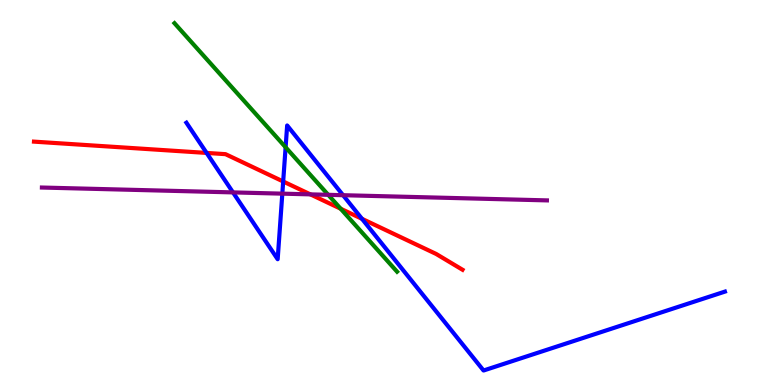[{'lines': ['blue', 'red'], 'intersections': [{'x': 2.67, 'y': 6.03}, {'x': 3.65, 'y': 5.29}, {'x': 4.67, 'y': 4.32}]}, {'lines': ['green', 'red'], 'intersections': [{'x': 4.4, 'y': 4.58}]}, {'lines': ['purple', 'red'], 'intersections': [{'x': 4.0, 'y': 4.95}]}, {'lines': ['blue', 'green'], 'intersections': [{'x': 3.69, 'y': 6.18}]}, {'lines': ['blue', 'purple'], 'intersections': [{'x': 3.01, 'y': 5.0}, {'x': 3.64, 'y': 4.97}, {'x': 4.43, 'y': 4.93}]}, {'lines': ['green', 'purple'], 'intersections': [{'x': 4.24, 'y': 4.94}]}]